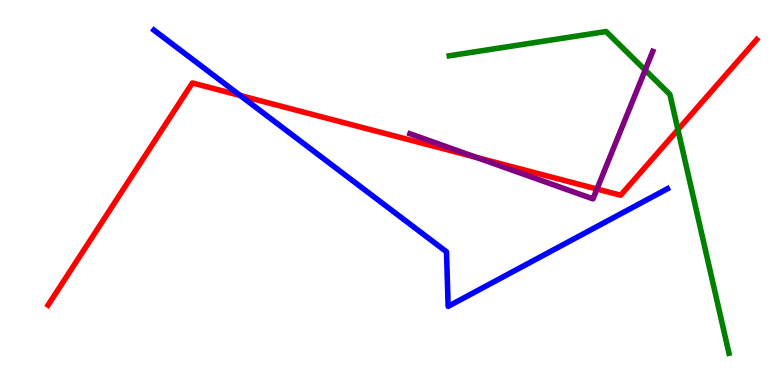[{'lines': ['blue', 'red'], 'intersections': [{'x': 3.1, 'y': 7.52}]}, {'lines': ['green', 'red'], 'intersections': [{'x': 8.75, 'y': 6.63}]}, {'lines': ['purple', 'red'], 'intersections': [{'x': 6.15, 'y': 5.91}, {'x': 7.7, 'y': 5.09}]}, {'lines': ['blue', 'green'], 'intersections': []}, {'lines': ['blue', 'purple'], 'intersections': []}, {'lines': ['green', 'purple'], 'intersections': [{'x': 8.33, 'y': 8.18}]}]